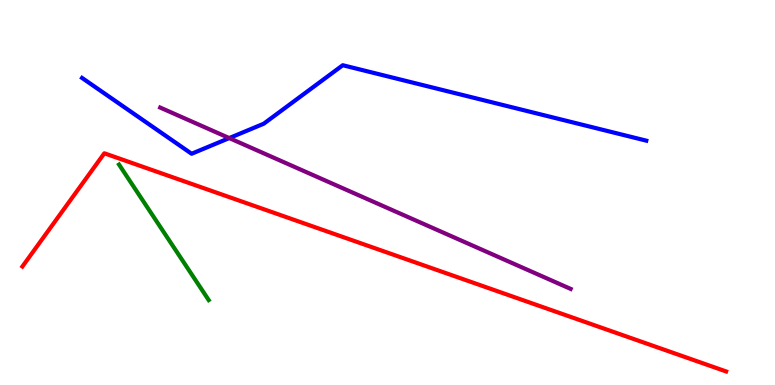[{'lines': ['blue', 'red'], 'intersections': []}, {'lines': ['green', 'red'], 'intersections': []}, {'lines': ['purple', 'red'], 'intersections': []}, {'lines': ['blue', 'green'], 'intersections': []}, {'lines': ['blue', 'purple'], 'intersections': [{'x': 2.96, 'y': 6.41}]}, {'lines': ['green', 'purple'], 'intersections': []}]